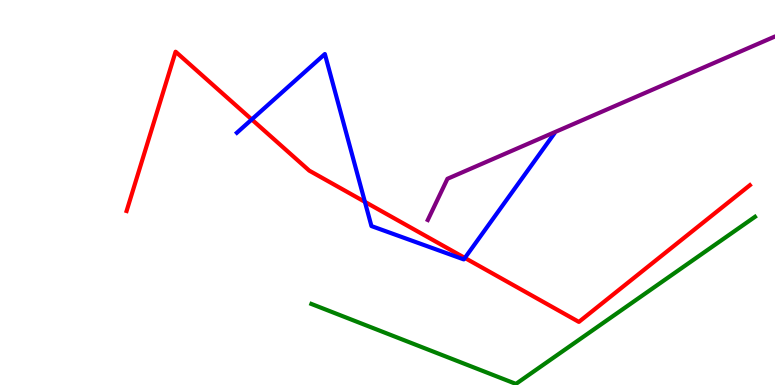[{'lines': ['blue', 'red'], 'intersections': [{'x': 3.25, 'y': 6.9}, {'x': 4.71, 'y': 4.76}, {'x': 6.0, 'y': 3.3}]}, {'lines': ['green', 'red'], 'intersections': []}, {'lines': ['purple', 'red'], 'intersections': []}, {'lines': ['blue', 'green'], 'intersections': []}, {'lines': ['blue', 'purple'], 'intersections': []}, {'lines': ['green', 'purple'], 'intersections': []}]